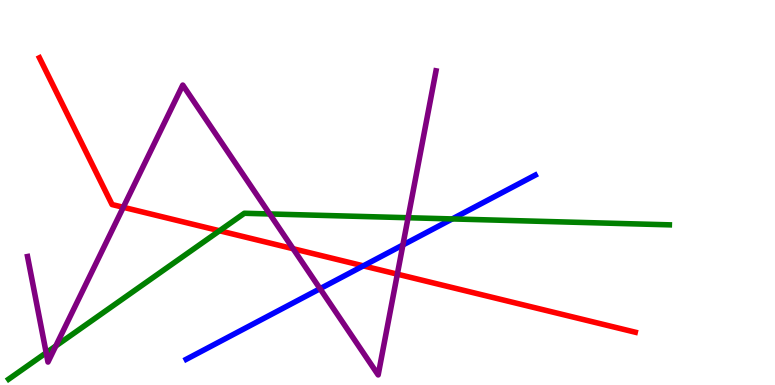[{'lines': ['blue', 'red'], 'intersections': [{'x': 4.69, 'y': 3.09}]}, {'lines': ['green', 'red'], 'intersections': [{'x': 2.83, 'y': 4.01}]}, {'lines': ['purple', 'red'], 'intersections': [{'x': 1.59, 'y': 4.62}, {'x': 3.78, 'y': 3.54}, {'x': 5.13, 'y': 2.88}]}, {'lines': ['blue', 'green'], 'intersections': [{'x': 5.84, 'y': 4.31}]}, {'lines': ['blue', 'purple'], 'intersections': [{'x': 4.13, 'y': 2.5}, {'x': 5.2, 'y': 3.64}]}, {'lines': ['green', 'purple'], 'intersections': [{'x': 0.596, 'y': 0.837}, {'x': 0.72, 'y': 1.01}, {'x': 3.48, 'y': 4.44}, {'x': 5.27, 'y': 4.34}]}]